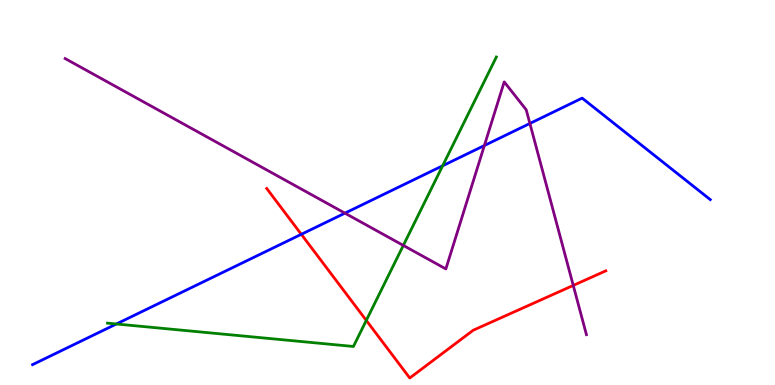[{'lines': ['blue', 'red'], 'intersections': [{'x': 3.89, 'y': 3.91}]}, {'lines': ['green', 'red'], 'intersections': [{'x': 4.73, 'y': 1.68}]}, {'lines': ['purple', 'red'], 'intersections': [{'x': 7.4, 'y': 2.59}]}, {'lines': ['blue', 'green'], 'intersections': [{'x': 1.5, 'y': 1.58}, {'x': 5.71, 'y': 5.69}]}, {'lines': ['blue', 'purple'], 'intersections': [{'x': 4.45, 'y': 4.46}, {'x': 6.25, 'y': 6.22}, {'x': 6.84, 'y': 6.79}]}, {'lines': ['green', 'purple'], 'intersections': [{'x': 5.2, 'y': 3.63}]}]